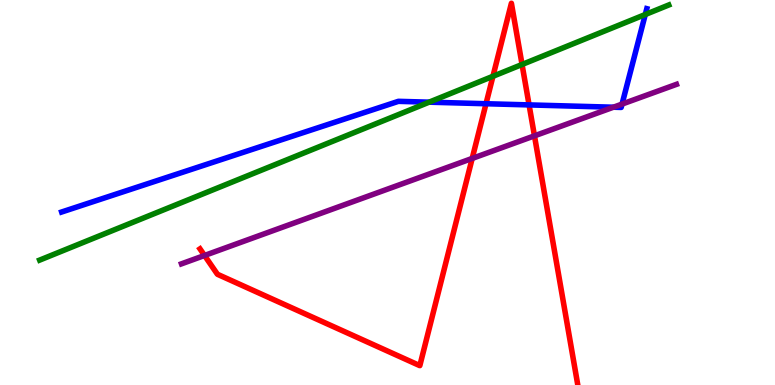[{'lines': ['blue', 'red'], 'intersections': [{'x': 6.27, 'y': 7.31}, {'x': 6.83, 'y': 7.28}]}, {'lines': ['green', 'red'], 'intersections': [{'x': 6.36, 'y': 8.02}, {'x': 6.74, 'y': 8.33}]}, {'lines': ['purple', 'red'], 'intersections': [{'x': 2.64, 'y': 3.36}, {'x': 6.09, 'y': 5.88}, {'x': 6.9, 'y': 6.47}]}, {'lines': ['blue', 'green'], 'intersections': [{'x': 5.54, 'y': 7.35}, {'x': 8.33, 'y': 9.62}]}, {'lines': ['blue', 'purple'], 'intersections': [{'x': 7.92, 'y': 7.22}, {'x': 8.03, 'y': 7.3}]}, {'lines': ['green', 'purple'], 'intersections': []}]